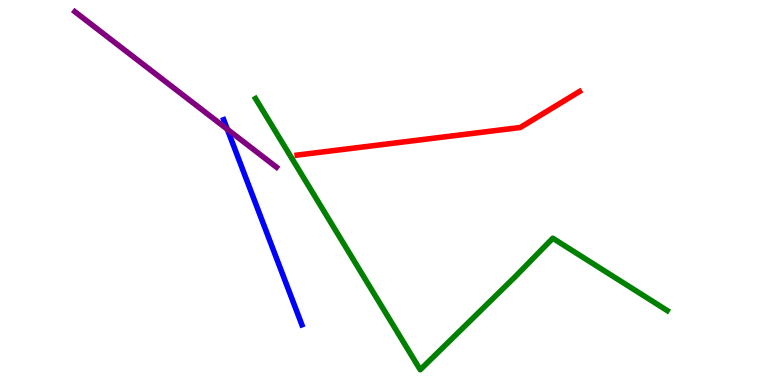[{'lines': ['blue', 'red'], 'intersections': []}, {'lines': ['green', 'red'], 'intersections': []}, {'lines': ['purple', 'red'], 'intersections': []}, {'lines': ['blue', 'green'], 'intersections': []}, {'lines': ['blue', 'purple'], 'intersections': [{'x': 2.93, 'y': 6.64}]}, {'lines': ['green', 'purple'], 'intersections': []}]